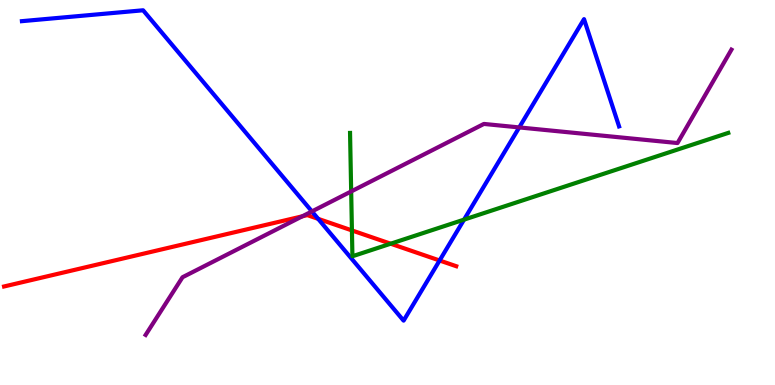[{'lines': ['blue', 'red'], 'intersections': [{'x': 4.11, 'y': 4.32}, {'x': 5.67, 'y': 3.23}]}, {'lines': ['green', 'red'], 'intersections': [{'x': 4.54, 'y': 4.01}, {'x': 5.04, 'y': 3.67}]}, {'lines': ['purple', 'red'], 'intersections': [{'x': 3.9, 'y': 4.38}]}, {'lines': ['blue', 'green'], 'intersections': [{'x': 5.99, 'y': 4.3}]}, {'lines': ['blue', 'purple'], 'intersections': [{'x': 4.02, 'y': 4.51}, {'x': 6.7, 'y': 6.69}]}, {'lines': ['green', 'purple'], 'intersections': [{'x': 4.53, 'y': 5.03}]}]